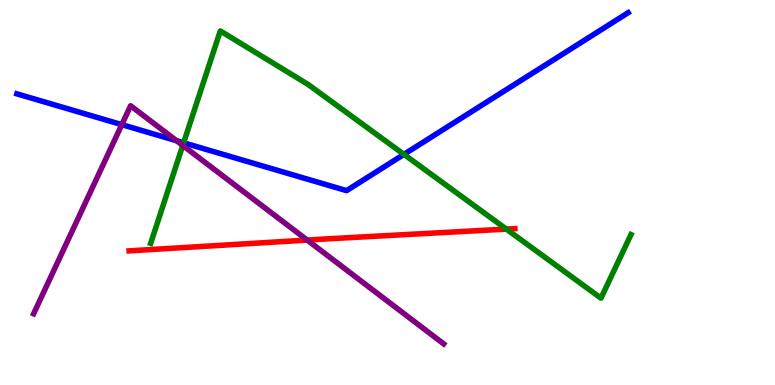[{'lines': ['blue', 'red'], 'intersections': []}, {'lines': ['green', 'red'], 'intersections': [{'x': 6.53, 'y': 4.05}]}, {'lines': ['purple', 'red'], 'intersections': [{'x': 3.96, 'y': 3.76}]}, {'lines': ['blue', 'green'], 'intersections': [{'x': 2.37, 'y': 6.29}, {'x': 5.21, 'y': 5.99}]}, {'lines': ['blue', 'purple'], 'intersections': [{'x': 1.57, 'y': 6.76}, {'x': 2.28, 'y': 6.34}]}, {'lines': ['green', 'purple'], 'intersections': [{'x': 2.36, 'y': 6.22}]}]